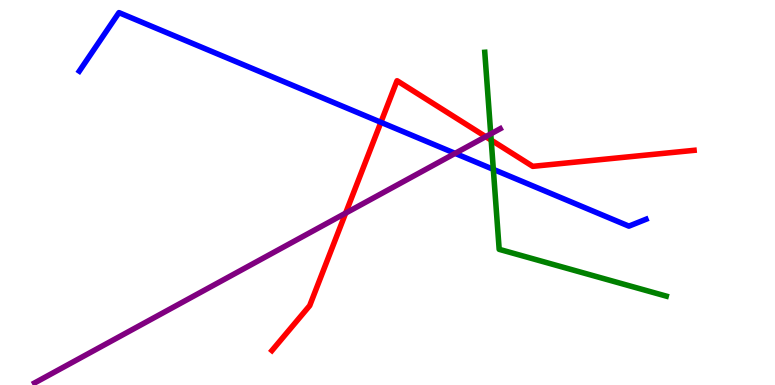[{'lines': ['blue', 'red'], 'intersections': [{'x': 4.91, 'y': 6.82}]}, {'lines': ['green', 'red'], 'intersections': [{'x': 6.34, 'y': 6.36}]}, {'lines': ['purple', 'red'], 'intersections': [{'x': 4.46, 'y': 4.46}, {'x': 6.27, 'y': 6.45}]}, {'lines': ['blue', 'green'], 'intersections': [{'x': 6.37, 'y': 5.6}]}, {'lines': ['blue', 'purple'], 'intersections': [{'x': 5.87, 'y': 6.02}]}, {'lines': ['green', 'purple'], 'intersections': [{'x': 6.33, 'y': 6.52}]}]